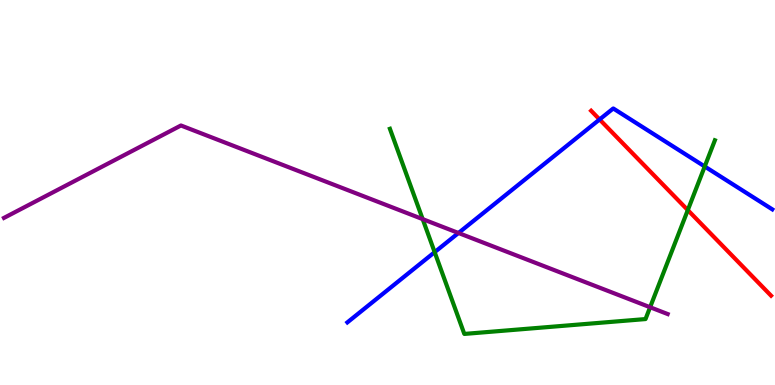[{'lines': ['blue', 'red'], 'intersections': [{'x': 7.74, 'y': 6.9}]}, {'lines': ['green', 'red'], 'intersections': [{'x': 8.87, 'y': 4.54}]}, {'lines': ['purple', 'red'], 'intersections': []}, {'lines': ['blue', 'green'], 'intersections': [{'x': 5.61, 'y': 3.45}, {'x': 9.09, 'y': 5.68}]}, {'lines': ['blue', 'purple'], 'intersections': [{'x': 5.92, 'y': 3.95}]}, {'lines': ['green', 'purple'], 'intersections': [{'x': 5.45, 'y': 4.31}, {'x': 8.39, 'y': 2.02}]}]